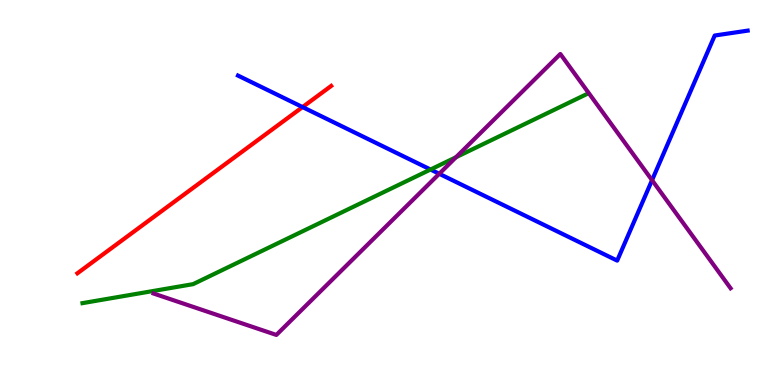[{'lines': ['blue', 'red'], 'intersections': [{'x': 3.9, 'y': 7.22}]}, {'lines': ['green', 'red'], 'intersections': []}, {'lines': ['purple', 'red'], 'intersections': []}, {'lines': ['blue', 'green'], 'intersections': [{'x': 5.56, 'y': 5.6}]}, {'lines': ['blue', 'purple'], 'intersections': [{'x': 5.67, 'y': 5.49}, {'x': 8.41, 'y': 5.32}]}, {'lines': ['green', 'purple'], 'intersections': [{'x': 5.88, 'y': 5.92}]}]